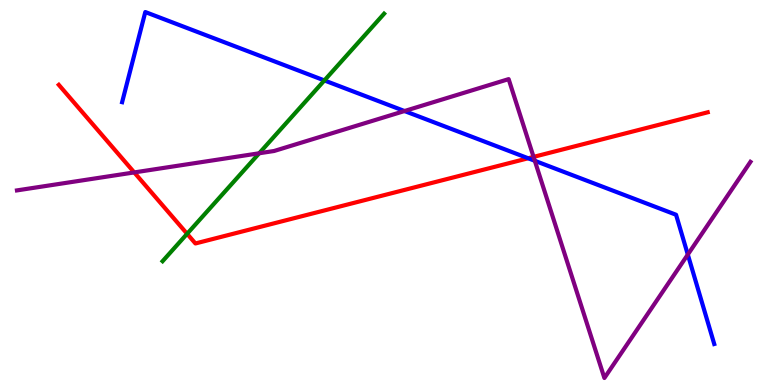[{'lines': ['blue', 'red'], 'intersections': [{'x': 6.82, 'y': 5.89}]}, {'lines': ['green', 'red'], 'intersections': [{'x': 2.41, 'y': 3.93}]}, {'lines': ['purple', 'red'], 'intersections': [{'x': 1.73, 'y': 5.52}, {'x': 6.88, 'y': 5.93}]}, {'lines': ['blue', 'green'], 'intersections': [{'x': 4.19, 'y': 7.91}]}, {'lines': ['blue', 'purple'], 'intersections': [{'x': 5.22, 'y': 7.12}, {'x': 6.9, 'y': 5.82}, {'x': 8.88, 'y': 3.39}]}, {'lines': ['green', 'purple'], 'intersections': [{'x': 3.34, 'y': 6.02}]}]